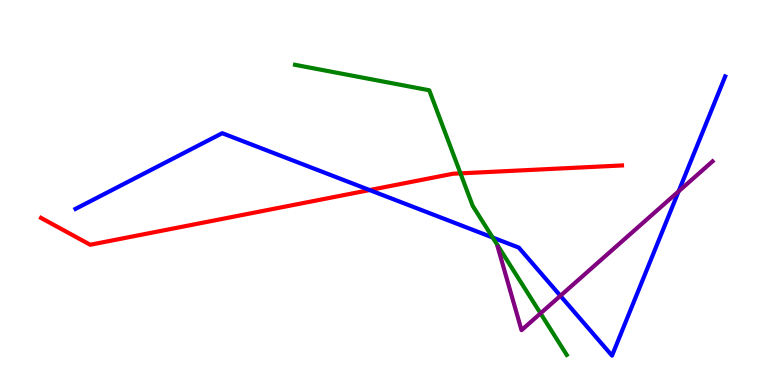[{'lines': ['blue', 'red'], 'intersections': [{'x': 4.77, 'y': 5.06}]}, {'lines': ['green', 'red'], 'intersections': [{'x': 5.94, 'y': 5.5}]}, {'lines': ['purple', 'red'], 'intersections': []}, {'lines': ['blue', 'green'], 'intersections': [{'x': 6.36, 'y': 3.83}]}, {'lines': ['blue', 'purple'], 'intersections': [{'x': 7.23, 'y': 2.32}, {'x': 8.76, 'y': 5.03}]}, {'lines': ['green', 'purple'], 'intersections': [{'x': 6.97, 'y': 1.86}]}]